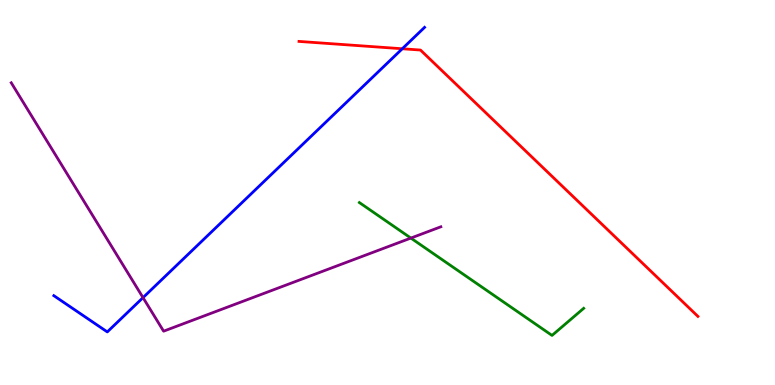[{'lines': ['blue', 'red'], 'intersections': [{'x': 5.19, 'y': 8.73}]}, {'lines': ['green', 'red'], 'intersections': []}, {'lines': ['purple', 'red'], 'intersections': []}, {'lines': ['blue', 'green'], 'intersections': []}, {'lines': ['blue', 'purple'], 'intersections': [{'x': 1.85, 'y': 2.27}]}, {'lines': ['green', 'purple'], 'intersections': [{'x': 5.3, 'y': 3.82}]}]